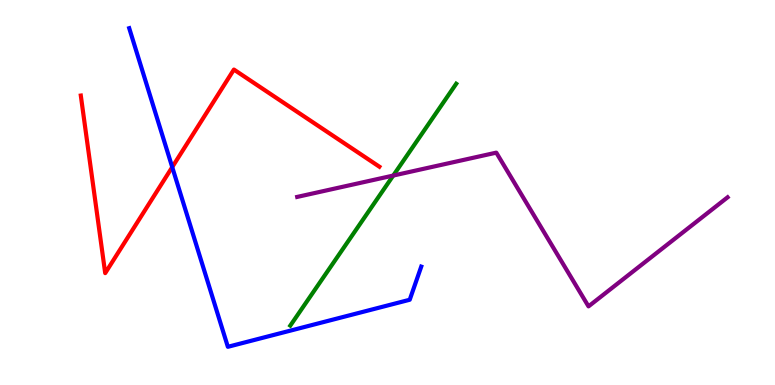[{'lines': ['blue', 'red'], 'intersections': [{'x': 2.22, 'y': 5.66}]}, {'lines': ['green', 'red'], 'intersections': []}, {'lines': ['purple', 'red'], 'intersections': []}, {'lines': ['blue', 'green'], 'intersections': []}, {'lines': ['blue', 'purple'], 'intersections': []}, {'lines': ['green', 'purple'], 'intersections': [{'x': 5.07, 'y': 5.44}]}]